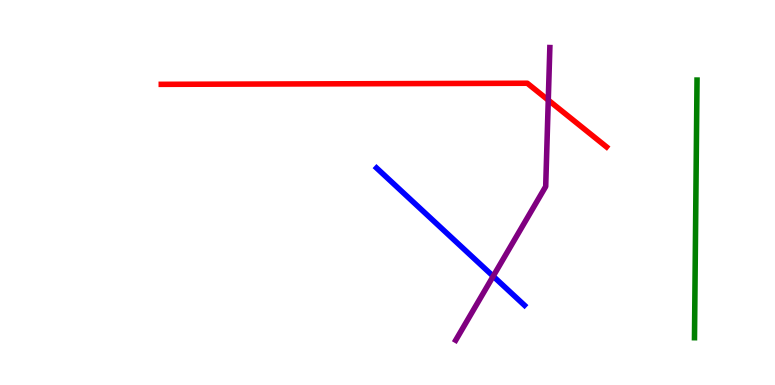[{'lines': ['blue', 'red'], 'intersections': []}, {'lines': ['green', 'red'], 'intersections': []}, {'lines': ['purple', 'red'], 'intersections': [{'x': 7.07, 'y': 7.4}]}, {'lines': ['blue', 'green'], 'intersections': []}, {'lines': ['blue', 'purple'], 'intersections': [{'x': 6.36, 'y': 2.83}]}, {'lines': ['green', 'purple'], 'intersections': []}]